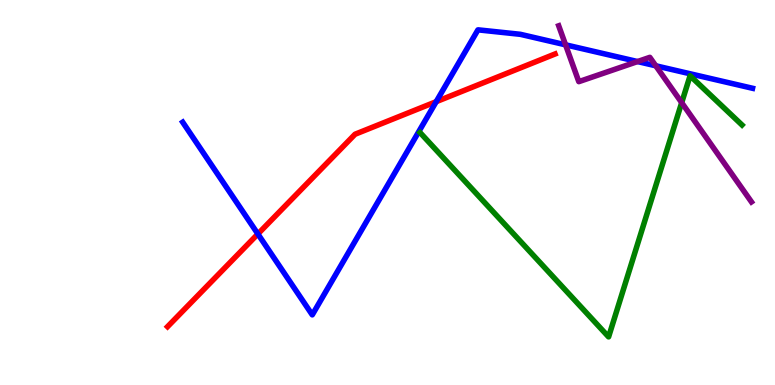[{'lines': ['blue', 'red'], 'intersections': [{'x': 3.33, 'y': 3.92}, {'x': 5.63, 'y': 7.36}]}, {'lines': ['green', 'red'], 'intersections': []}, {'lines': ['purple', 'red'], 'intersections': []}, {'lines': ['blue', 'green'], 'intersections': []}, {'lines': ['blue', 'purple'], 'intersections': [{'x': 7.3, 'y': 8.84}, {'x': 8.23, 'y': 8.4}, {'x': 8.46, 'y': 8.29}]}, {'lines': ['green', 'purple'], 'intersections': [{'x': 8.8, 'y': 7.33}]}]